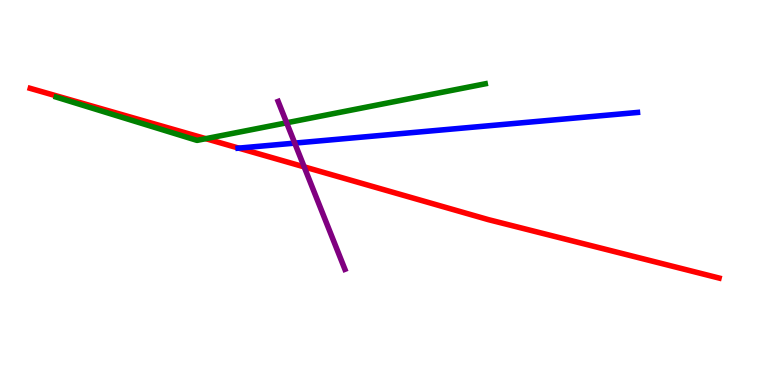[{'lines': ['blue', 'red'], 'intersections': [{'x': 3.08, 'y': 6.15}]}, {'lines': ['green', 'red'], 'intersections': [{'x': 2.66, 'y': 6.4}]}, {'lines': ['purple', 'red'], 'intersections': [{'x': 3.92, 'y': 5.67}]}, {'lines': ['blue', 'green'], 'intersections': []}, {'lines': ['blue', 'purple'], 'intersections': [{'x': 3.8, 'y': 6.28}]}, {'lines': ['green', 'purple'], 'intersections': [{'x': 3.7, 'y': 6.81}]}]